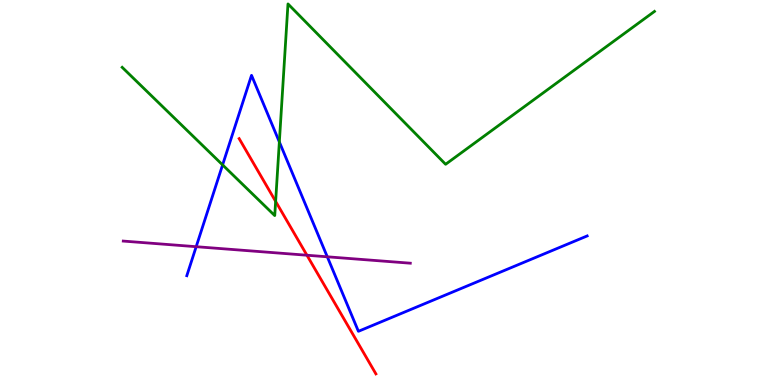[{'lines': ['blue', 'red'], 'intersections': []}, {'lines': ['green', 'red'], 'intersections': [{'x': 3.56, 'y': 4.77}]}, {'lines': ['purple', 'red'], 'intersections': [{'x': 3.96, 'y': 3.37}]}, {'lines': ['blue', 'green'], 'intersections': [{'x': 2.87, 'y': 5.72}, {'x': 3.6, 'y': 6.31}]}, {'lines': ['blue', 'purple'], 'intersections': [{'x': 2.53, 'y': 3.59}, {'x': 4.22, 'y': 3.33}]}, {'lines': ['green', 'purple'], 'intersections': []}]